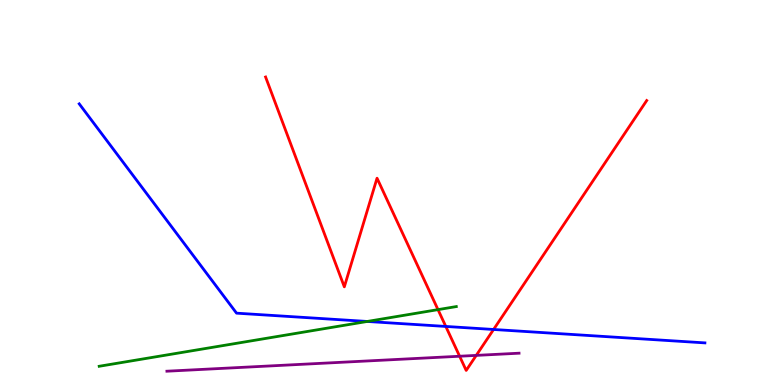[{'lines': ['blue', 'red'], 'intersections': [{'x': 5.75, 'y': 1.52}, {'x': 6.37, 'y': 1.44}]}, {'lines': ['green', 'red'], 'intersections': [{'x': 5.65, 'y': 1.96}]}, {'lines': ['purple', 'red'], 'intersections': [{'x': 5.93, 'y': 0.747}, {'x': 6.15, 'y': 0.769}]}, {'lines': ['blue', 'green'], 'intersections': [{'x': 4.74, 'y': 1.65}]}, {'lines': ['blue', 'purple'], 'intersections': []}, {'lines': ['green', 'purple'], 'intersections': []}]